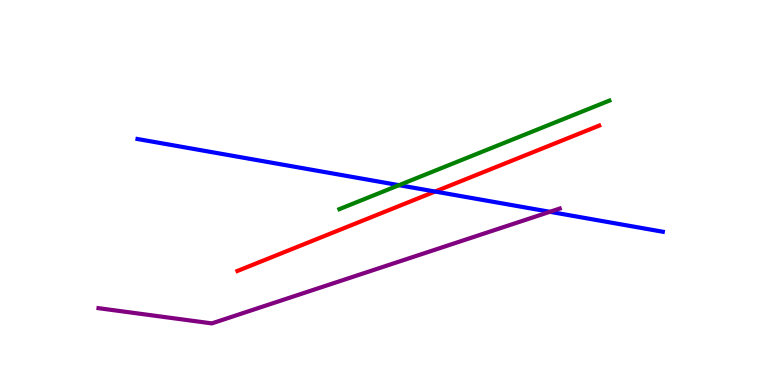[{'lines': ['blue', 'red'], 'intersections': [{'x': 5.61, 'y': 5.02}]}, {'lines': ['green', 'red'], 'intersections': []}, {'lines': ['purple', 'red'], 'intersections': []}, {'lines': ['blue', 'green'], 'intersections': [{'x': 5.15, 'y': 5.19}]}, {'lines': ['blue', 'purple'], 'intersections': [{'x': 7.1, 'y': 4.5}]}, {'lines': ['green', 'purple'], 'intersections': []}]